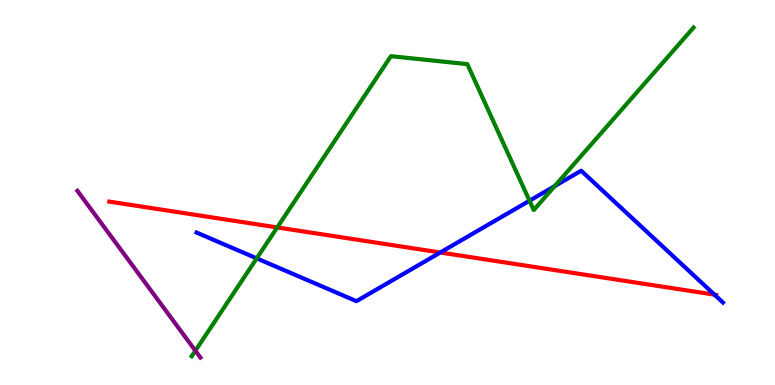[{'lines': ['blue', 'red'], 'intersections': [{'x': 5.68, 'y': 3.44}, {'x': 9.22, 'y': 2.35}]}, {'lines': ['green', 'red'], 'intersections': [{'x': 3.58, 'y': 4.09}]}, {'lines': ['purple', 'red'], 'intersections': []}, {'lines': ['blue', 'green'], 'intersections': [{'x': 3.31, 'y': 3.29}, {'x': 6.83, 'y': 4.79}, {'x': 7.16, 'y': 5.17}]}, {'lines': ['blue', 'purple'], 'intersections': []}, {'lines': ['green', 'purple'], 'intersections': [{'x': 2.52, 'y': 0.891}]}]